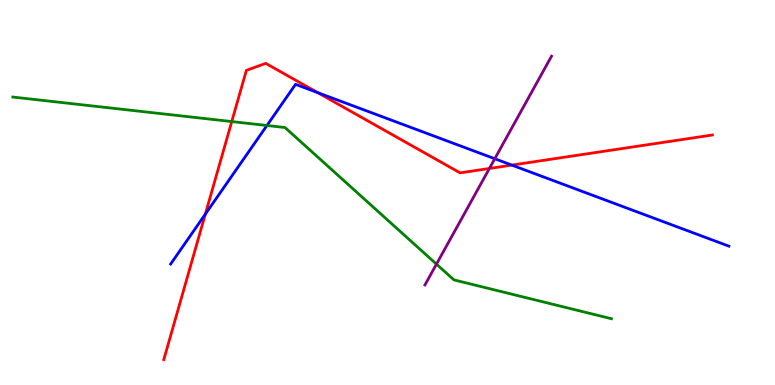[{'lines': ['blue', 'red'], 'intersections': [{'x': 2.65, 'y': 4.44}, {'x': 4.1, 'y': 7.6}, {'x': 6.6, 'y': 5.71}]}, {'lines': ['green', 'red'], 'intersections': [{'x': 2.99, 'y': 6.84}]}, {'lines': ['purple', 'red'], 'intersections': [{'x': 6.31, 'y': 5.62}]}, {'lines': ['blue', 'green'], 'intersections': [{'x': 3.44, 'y': 6.74}]}, {'lines': ['blue', 'purple'], 'intersections': [{'x': 6.38, 'y': 5.88}]}, {'lines': ['green', 'purple'], 'intersections': [{'x': 5.63, 'y': 3.14}]}]